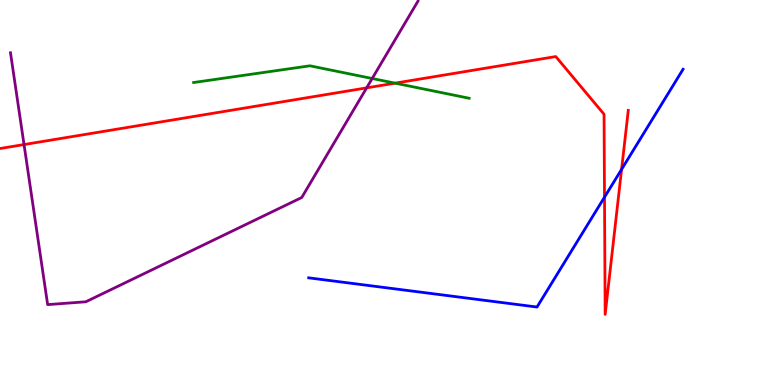[{'lines': ['blue', 'red'], 'intersections': [{'x': 7.8, 'y': 4.88}, {'x': 8.02, 'y': 5.6}]}, {'lines': ['green', 'red'], 'intersections': [{'x': 5.1, 'y': 7.84}]}, {'lines': ['purple', 'red'], 'intersections': [{'x': 0.31, 'y': 6.25}, {'x': 4.73, 'y': 7.72}]}, {'lines': ['blue', 'green'], 'intersections': []}, {'lines': ['blue', 'purple'], 'intersections': []}, {'lines': ['green', 'purple'], 'intersections': [{'x': 4.8, 'y': 7.96}]}]